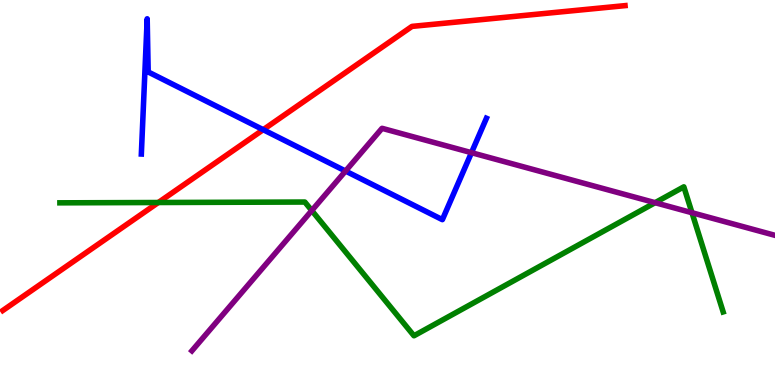[{'lines': ['blue', 'red'], 'intersections': [{'x': 3.4, 'y': 6.63}]}, {'lines': ['green', 'red'], 'intersections': [{'x': 2.04, 'y': 4.74}]}, {'lines': ['purple', 'red'], 'intersections': []}, {'lines': ['blue', 'green'], 'intersections': []}, {'lines': ['blue', 'purple'], 'intersections': [{'x': 4.46, 'y': 5.56}, {'x': 6.08, 'y': 6.03}]}, {'lines': ['green', 'purple'], 'intersections': [{'x': 4.02, 'y': 4.53}, {'x': 8.45, 'y': 4.74}, {'x': 8.93, 'y': 4.47}]}]